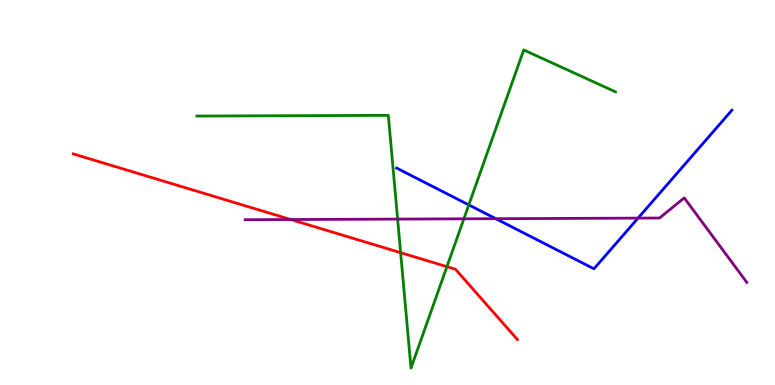[{'lines': ['blue', 'red'], 'intersections': []}, {'lines': ['green', 'red'], 'intersections': [{'x': 5.17, 'y': 3.44}, {'x': 5.77, 'y': 3.07}]}, {'lines': ['purple', 'red'], 'intersections': [{'x': 3.75, 'y': 4.3}]}, {'lines': ['blue', 'green'], 'intersections': [{'x': 6.05, 'y': 4.68}]}, {'lines': ['blue', 'purple'], 'intersections': [{'x': 6.4, 'y': 4.32}, {'x': 8.23, 'y': 4.33}]}, {'lines': ['green', 'purple'], 'intersections': [{'x': 5.13, 'y': 4.31}, {'x': 5.99, 'y': 4.32}]}]